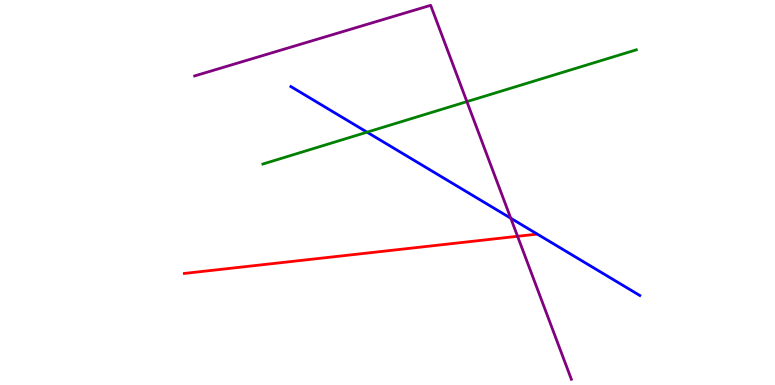[{'lines': ['blue', 'red'], 'intersections': []}, {'lines': ['green', 'red'], 'intersections': []}, {'lines': ['purple', 'red'], 'intersections': [{'x': 6.68, 'y': 3.86}]}, {'lines': ['blue', 'green'], 'intersections': [{'x': 4.74, 'y': 6.57}]}, {'lines': ['blue', 'purple'], 'intersections': [{'x': 6.59, 'y': 4.33}]}, {'lines': ['green', 'purple'], 'intersections': [{'x': 6.02, 'y': 7.36}]}]